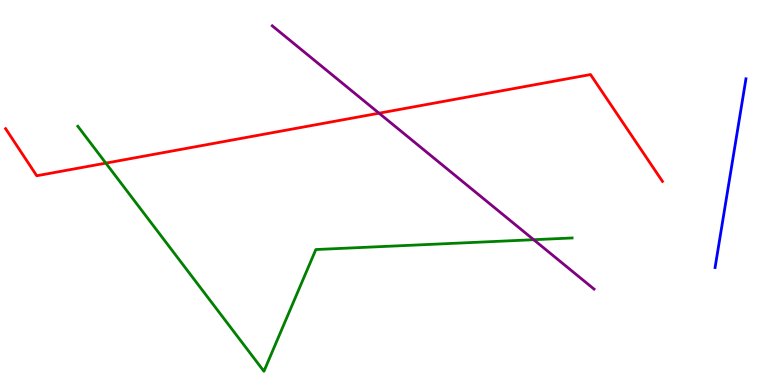[{'lines': ['blue', 'red'], 'intersections': []}, {'lines': ['green', 'red'], 'intersections': [{'x': 1.37, 'y': 5.76}]}, {'lines': ['purple', 'red'], 'intersections': [{'x': 4.89, 'y': 7.06}]}, {'lines': ['blue', 'green'], 'intersections': []}, {'lines': ['blue', 'purple'], 'intersections': []}, {'lines': ['green', 'purple'], 'intersections': [{'x': 6.89, 'y': 3.77}]}]